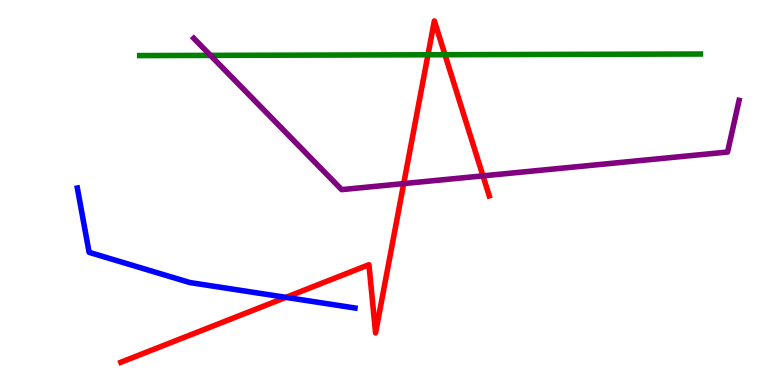[{'lines': ['blue', 'red'], 'intersections': [{'x': 3.69, 'y': 2.28}]}, {'lines': ['green', 'red'], 'intersections': [{'x': 5.52, 'y': 8.58}, {'x': 5.74, 'y': 8.58}]}, {'lines': ['purple', 'red'], 'intersections': [{'x': 5.21, 'y': 5.23}, {'x': 6.23, 'y': 5.43}]}, {'lines': ['blue', 'green'], 'intersections': []}, {'lines': ['blue', 'purple'], 'intersections': []}, {'lines': ['green', 'purple'], 'intersections': [{'x': 2.72, 'y': 8.56}]}]